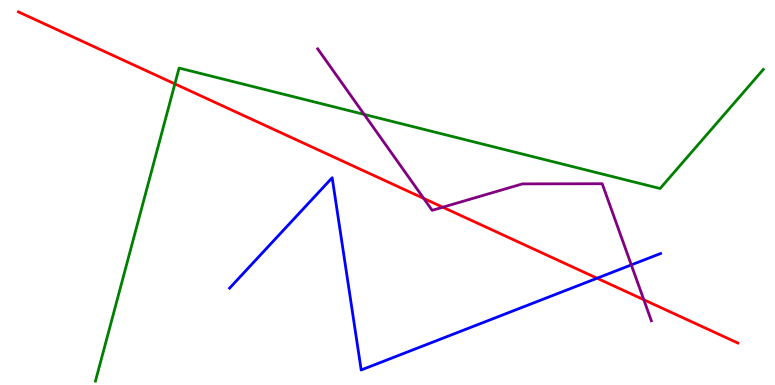[{'lines': ['blue', 'red'], 'intersections': [{'x': 7.7, 'y': 2.77}]}, {'lines': ['green', 'red'], 'intersections': [{'x': 2.26, 'y': 7.82}]}, {'lines': ['purple', 'red'], 'intersections': [{'x': 5.47, 'y': 4.85}, {'x': 5.71, 'y': 4.62}, {'x': 8.31, 'y': 2.21}]}, {'lines': ['blue', 'green'], 'intersections': []}, {'lines': ['blue', 'purple'], 'intersections': [{'x': 8.15, 'y': 3.12}]}, {'lines': ['green', 'purple'], 'intersections': [{'x': 4.7, 'y': 7.03}]}]